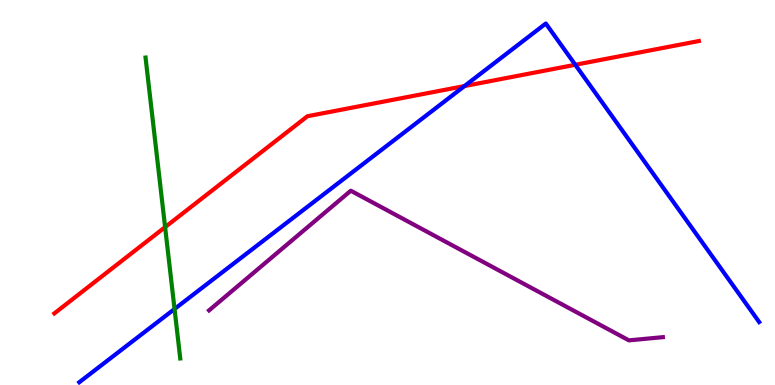[{'lines': ['blue', 'red'], 'intersections': [{'x': 5.99, 'y': 7.76}, {'x': 7.42, 'y': 8.32}]}, {'lines': ['green', 'red'], 'intersections': [{'x': 2.13, 'y': 4.1}]}, {'lines': ['purple', 'red'], 'intersections': []}, {'lines': ['blue', 'green'], 'intersections': [{'x': 2.25, 'y': 1.97}]}, {'lines': ['blue', 'purple'], 'intersections': []}, {'lines': ['green', 'purple'], 'intersections': []}]